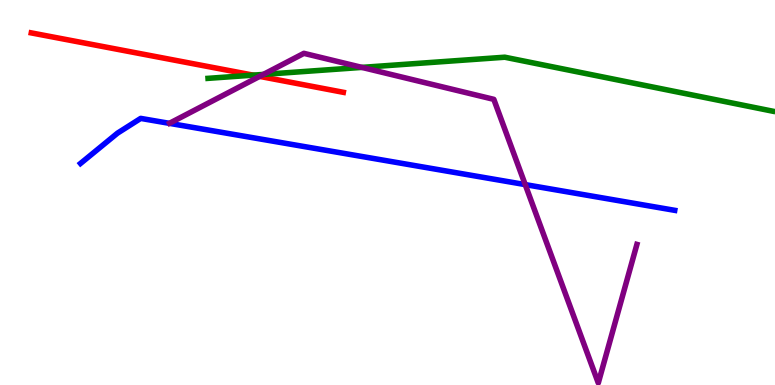[{'lines': ['blue', 'red'], 'intersections': []}, {'lines': ['green', 'red'], 'intersections': [{'x': 3.27, 'y': 8.05}]}, {'lines': ['purple', 'red'], 'intersections': [{'x': 3.35, 'y': 8.02}]}, {'lines': ['blue', 'green'], 'intersections': []}, {'lines': ['blue', 'purple'], 'intersections': [{'x': 6.78, 'y': 5.21}]}, {'lines': ['green', 'purple'], 'intersections': [{'x': 3.4, 'y': 8.07}, {'x': 4.67, 'y': 8.25}]}]